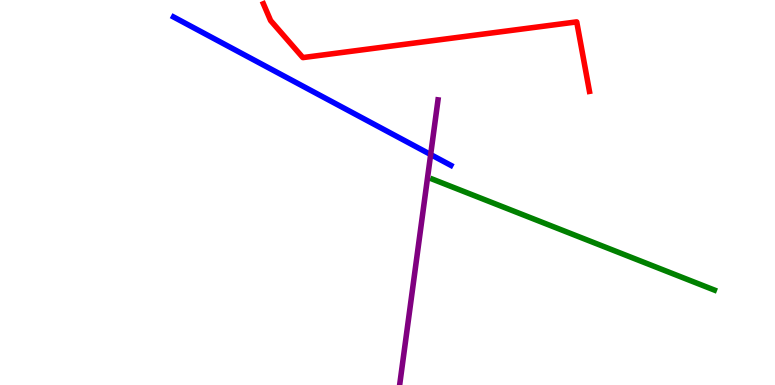[{'lines': ['blue', 'red'], 'intersections': []}, {'lines': ['green', 'red'], 'intersections': []}, {'lines': ['purple', 'red'], 'intersections': []}, {'lines': ['blue', 'green'], 'intersections': []}, {'lines': ['blue', 'purple'], 'intersections': [{'x': 5.56, 'y': 5.99}]}, {'lines': ['green', 'purple'], 'intersections': []}]